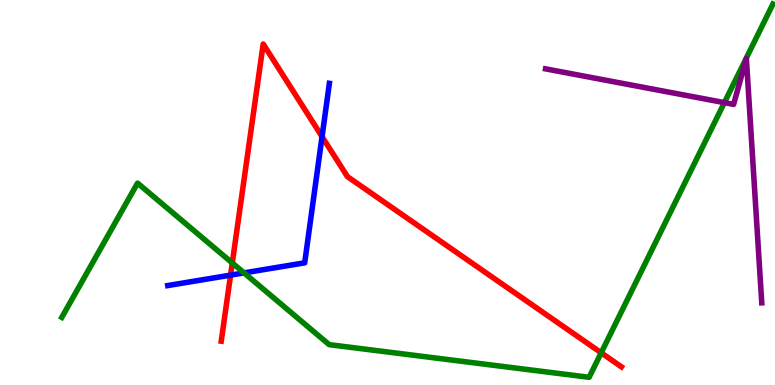[{'lines': ['blue', 'red'], 'intersections': [{'x': 2.97, 'y': 2.85}, {'x': 4.16, 'y': 6.45}]}, {'lines': ['green', 'red'], 'intersections': [{'x': 3.0, 'y': 3.17}, {'x': 7.76, 'y': 0.837}]}, {'lines': ['purple', 'red'], 'intersections': []}, {'lines': ['blue', 'green'], 'intersections': [{'x': 3.15, 'y': 2.91}]}, {'lines': ['blue', 'purple'], 'intersections': []}, {'lines': ['green', 'purple'], 'intersections': [{'x': 9.35, 'y': 7.33}]}]